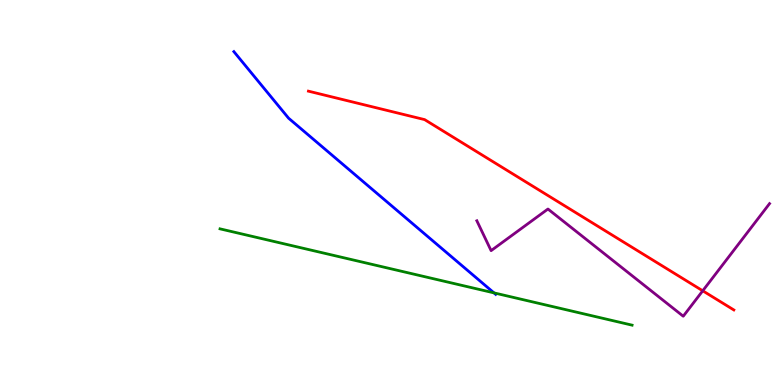[{'lines': ['blue', 'red'], 'intersections': []}, {'lines': ['green', 'red'], 'intersections': []}, {'lines': ['purple', 'red'], 'intersections': [{'x': 9.07, 'y': 2.45}]}, {'lines': ['blue', 'green'], 'intersections': [{'x': 6.37, 'y': 2.39}]}, {'lines': ['blue', 'purple'], 'intersections': []}, {'lines': ['green', 'purple'], 'intersections': []}]